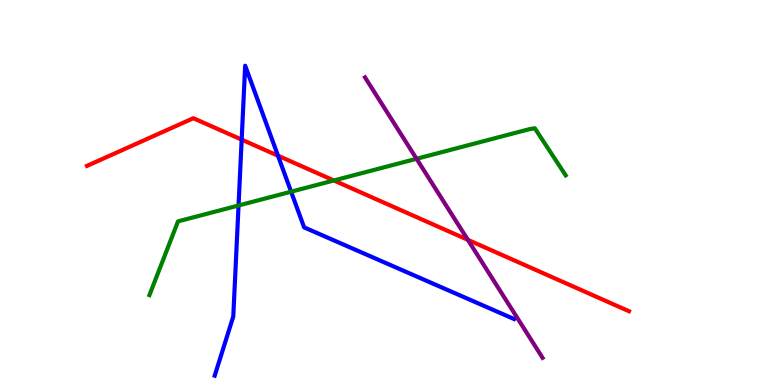[{'lines': ['blue', 'red'], 'intersections': [{'x': 3.12, 'y': 6.37}, {'x': 3.59, 'y': 5.96}]}, {'lines': ['green', 'red'], 'intersections': [{'x': 4.31, 'y': 5.31}]}, {'lines': ['purple', 'red'], 'intersections': [{'x': 6.04, 'y': 3.77}]}, {'lines': ['blue', 'green'], 'intersections': [{'x': 3.08, 'y': 4.66}, {'x': 3.76, 'y': 5.02}]}, {'lines': ['blue', 'purple'], 'intersections': []}, {'lines': ['green', 'purple'], 'intersections': [{'x': 5.37, 'y': 5.88}]}]